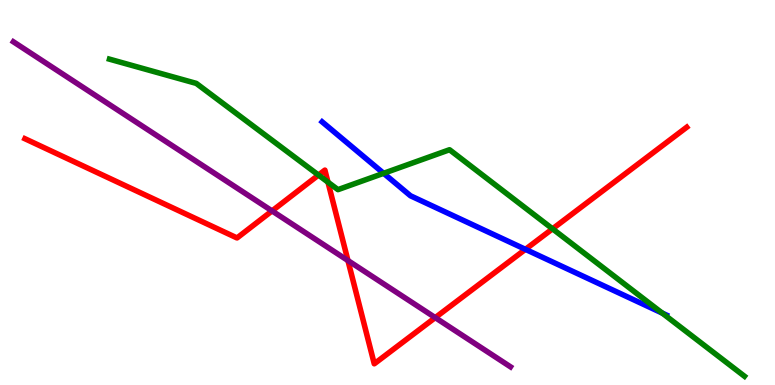[{'lines': ['blue', 'red'], 'intersections': [{'x': 6.78, 'y': 3.52}]}, {'lines': ['green', 'red'], 'intersections': [{'x': 4.11, 'y': 5.45}, {'x': 4.23, 'y': 5.27}, {'x': 7.13, 'y': 4.06}]}, {'lines': ['purple', 'red'], 'intersections': [{'x': 3.51, 'y': 4.52}, {'x': 4.49, 'y': 3.23}, {'x': 5.62, 'y': 1.75}]}, {'lines': ['blue', 'green'], 'intersections': [{'x': 4.95, 'y': 5.5}, {'x': 8.54, 'y': 1.87}]}, {'lines': ['blue', 'purple'], 'intersections': []}, {'lines': ['green', 'purple'], 'intersections': []}]